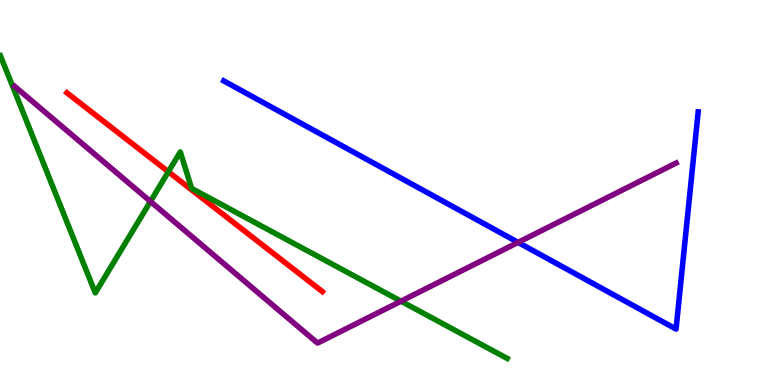[{'lines': ['blue', 'red'], 'intersections': []}, {'lines': ['green', 'red'], 'intersections': [{'x': 2.17, 'y': 5.54}]}, {'lines': ['purple', 'red'], 'intersections': []}, {'lines': ['blue', 'green'], 'intersections': []}, {'lines': ['blue', 'purple'], 'intersections': [{'x': 6.69, 'y': 3.7}]}, {'lines': ['green', 'purple'], 'intersections': [{'x': 1.94, 'y': 4.77}, {'x': 5.17, 'y': 2.18}]}]